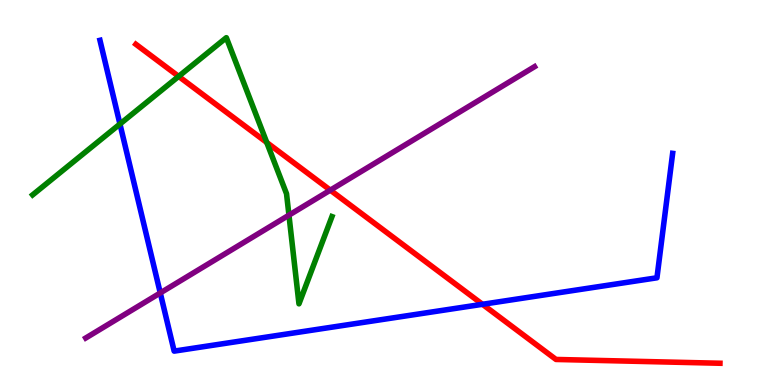[{'lines': ['blue', 'red'], 'intersections': [{'x': 6.23, 'y': 2.1}]}, {'lines': ['green', 'red'], 'intersections': [{'x': 2.31, 'y': 8.02}, {'x': 3.44, 'y': 6.3}]}, {'lines': ['purple', 'red'], 'intersections': [{'x': 4.26, 'y': 5.06}]}, {'lines': ['blue', 'green'], 'intersections': [{'x': 1.55, 'y': 6.78}]}, {'lines': ['blue', 'purple'], 'intersections': [{'x': 2.07, 'y': 2.39}]}, {'lines': ['green', 'purple'], 'intersections': [{'x': 3.73, 'y': 4.41}]}]